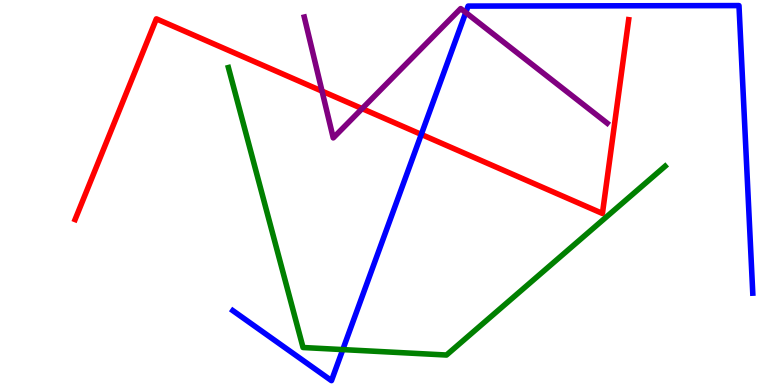[{'lines': ['blue', 'red'], 'intersections': [{'x': 5.44, 'y': 6.51}]}, {'lines': ['green', 'red'], 'intersections': []}, {'lines': ['purple', 'red'], 'intersections': [{'x': 4.16, 'y': 7.63}, {'x': 4.67, 'y': 7.18}]}, {'lines': ['blue', 'green'], 'intersections': [{'x': 4.42, 'y': 0.92}]}, {'lines': ['blue', 'purple'], 'intersections': [{'x': 6.01, 'y': 9.67}]}, {'lines': ['green', 'purple'], 'intersections': []}]